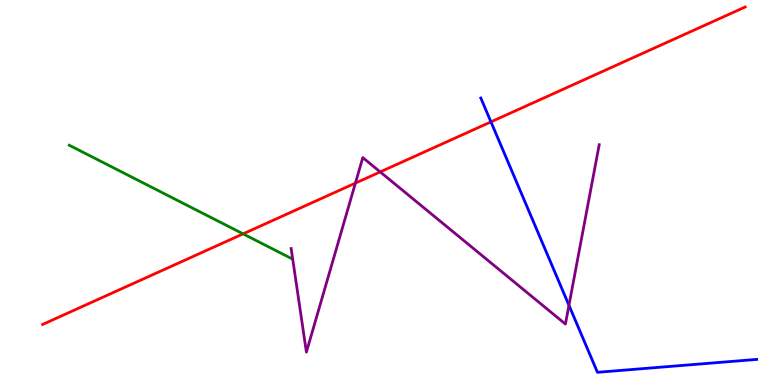[{'lines': ['blue', 'red'], 'intersections': [{'x': 6.33, 'y': 6.83}]}, {'lines': ['green', 'red'], 'intersections': [{'x': 3.14, 'y': 3.93}]}, {'lines': ['purple', 'red'], 'intersections': [{'x': 4.59, 'y': 5.24}, {'x': 4.91, 'y': 5.53}]}, {'lines': ['blue', 'green'], 'intersections': []}, {'lines': ['blue', 'purple'], 'intersections': [{'x': 7.34, 'y': 2.07}]}, {'lines': ['green', 'purple'], 'intersections': []}]